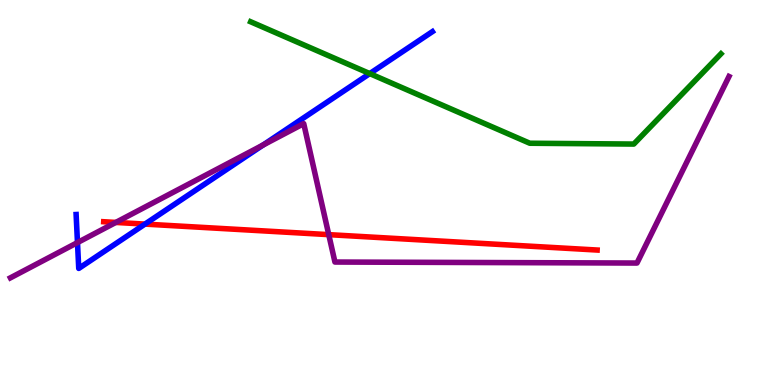[{'lines': ['blue', 'red'], 'intersections': [{'x': 1.87, 'y': 4.18}]}, {'lines': ['green', 'red'], 'intersections': []}, {'lines': ['purple', 'red'], 'intersections': [{'x': 1.49, 'y': 4.22}, {'x': 4.24, 'y': 3.91}]}, {'lines': ['blue', 'green'], 'intersections': [{'x': 4.77, 'y': 8.09}]}, {'lines': ['blue', 'purple'], 'intersections': [{'x': 1.0, 'y': 3.7}, {'x': 3.39, 'y': 6.23}]}, {'lines': ['green', 'purple'], 'intersections': []}]